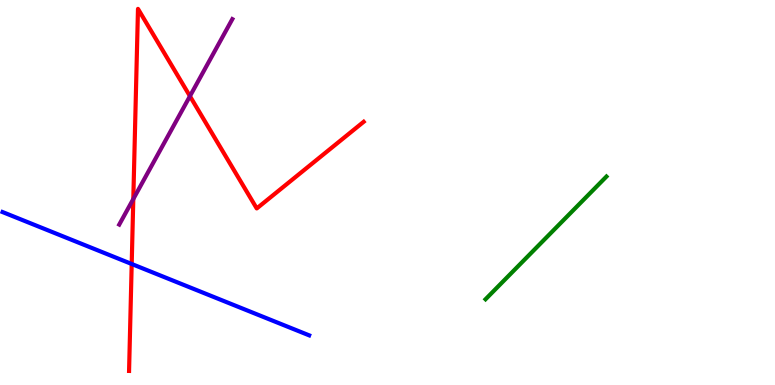[{'lines': ['blue', 'red'], 'intersections': [{'x': 1.7, 'y': 3.14}]}, {'lines': ['green', 'red'], 'intersections': []}, {'lines': ['purple', 'red'], 'intersections': [{'x': 1.72, 'y': 4.83}, {'x': 2.45, 'y': 7.5}]}, {'lines': ['blue', 'green'], 'intersections': []}, {'lines': ['blue', 'purple'], 'intersections': []}, {'lines': ['green', 'purple'], 'intersections': []}]